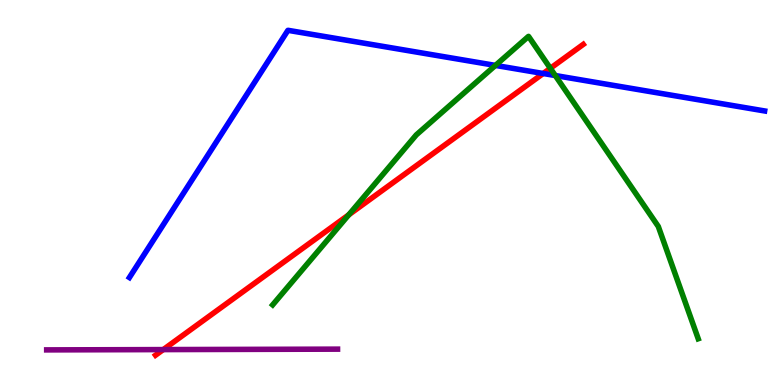[{'lines': ['blue', 'red'], 'intersections': [{'x': 7.01, 'y': 8.09}]}, {'lines': ['green', 'red'], 'intersections': [{'x': 4.5, 'y': 4.42}, {'x': 7.1, 'y': 8.23}]}, {'lines': ['purple', 'red'], 'intersections': [{'x': 2.11, 'y': 0.92}]}, {'lines': ['blue', 'green'], 'intersections': [{'x': 6.39, 'y': 8.3}, {'x': 7.16, 'y': 8.04}]}, {'lines': ['blue', 'purple'], 'intersections': []}, {'lines': ['green', 'purple'], 'intersections': []}]